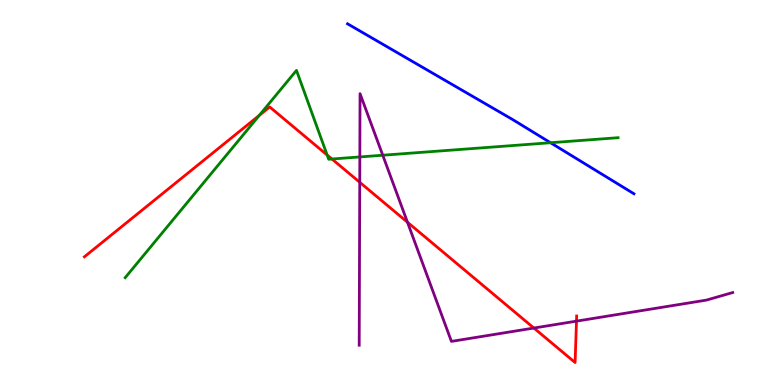[{'lines': ['blue', 'red'], 'intersections': []}, {'lines': ['green', 'red'], 'intersections': [{'x': 3.35, 'y': 7.0}, {'x': 4.22, 'y': 5.97}, {'x': 4.28, 'y': 5.87}]}, {'lines': ['purple', 'red'], 'intersections': [{'x': 4.64, 'y': 5.27}, {'x': 5.26, 'y': 4.23}, {'x': 6.89, 'y': 1.48}, {'x': 7.44, 'y': 1.66}]}, {'lines': ['blue', 'green'], 'intersections': [{'x': 7.1, 'y': 6.29}]}, {'lines': ['blue', 'purple'], 'intersections': []}, {'lines': ['green', 'purple'], 'intersections': [{'x': 4.64, 'y': 5.92}, {'x': 4.94, 'y': 5.97}]}]